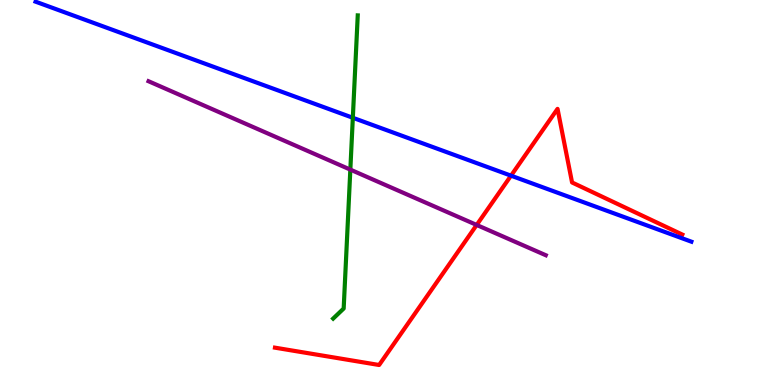[{'lines': ['blue', 'red'], 'intersections': [{'x': 6.59, 'y': 5.44}]}, {'lines': ['green', 'red'], 'intersections': []}, {'lines': ['purple', 'red'], 'intersections': [{'x': 6.15, 'y': 4.16}]}, {'lines': ['blue', 'green'], 'intersections': [{'x': 4.55, 'y': 6.94}]}, {'lines': ['blue', 'purple'], 'intersections': []}, {'lines': ['green', 'purple'], 'intersections': [{'x': 4.52, 'y': 5.59}]}]